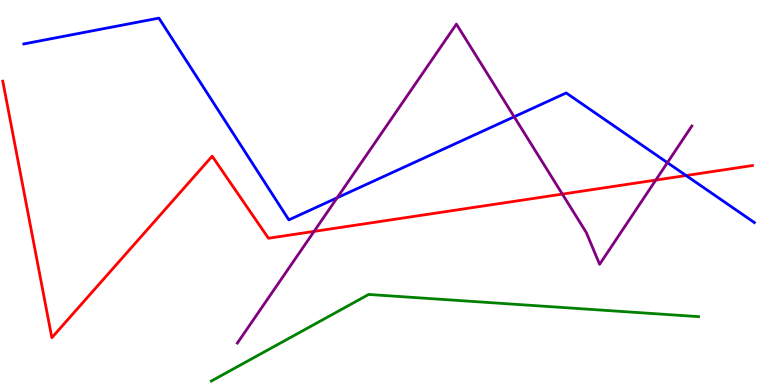[{'lines': ['blue', 'red'], 'intersections': [{'x': 8.85, 'y': 5.44}]}, {'lines': ['green', 'red'], 'intersections': []}, {'lines': ['purple', 'red'], 'intersections': [{'x': 4.05, 'y': 3.99}, {'x': 7.26, 'y': 4.96}, {'x': 8.46, 'y': 5.32}]}, {'lines': ['blue', 'green'], 'intersections': []}, {'lines': ['blue', 'purple'], 'intersections': [{'x': 4.35, 'y': 4.86}, {'x': 6.63, 'y': 6.97}, {'x': 8.61, 'y': 5.78}]}, {'lines': ['green', 'purple'], 'intersections': []}]